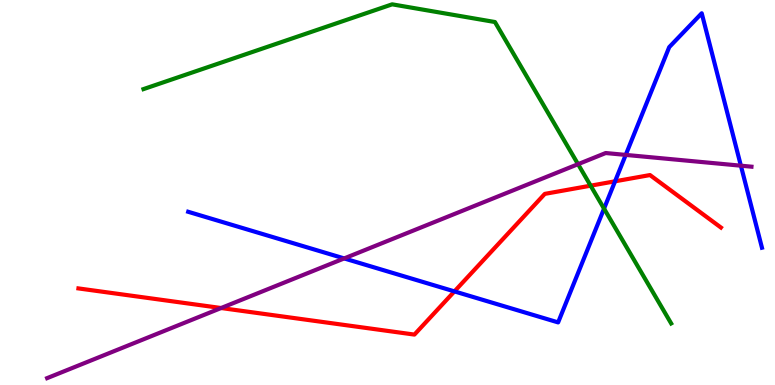[{'lines': ['blue', 'red'], 'intersections': [{'x': 5.86, 'y': 2.43}, {'x': 7.94, 'y': 5.29}]}, {'lines': ['green', 'red'], 'intersections': [{'x': 7.62, 'y': 5.18}]}, {'lines': ['purple', 'red'], 'intersections': [{'x': 2.85, 'y': 2.0}]}, {'lines': ['blue', 'green'], 'intersections': [{'x': 7.79, 'y': 4.58}]}, {'lines': ['blue', 'purple'], 'intersections': [{'x': 4.44, 'y': 3.29}, {'x': 8.07, 'y': 5.98}, {'x': 9.56, 'y': 5.7}]}, {'lines': ['green', 'purple'], 'intersections': [{'x': 7.46, 'y': 5.74}]}]